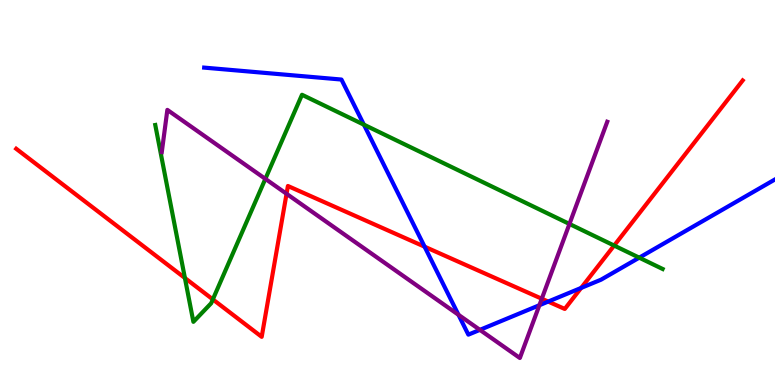[{'lines': ['blue', 'red'], 'intersections': [{'x': 5.48, 'y': 3.59}, {'x': 7.07, 'y': 2.17}, {'x': 7.5, 'y': 2.52}]}, {'lines': ['green', 'red'], 'intersections': [{'x': 2.39, 'y': 2.78}, {'x': 2.75, 'y': 2.22}, {'x': 7.92, 'y': 3.62}]}, {'lines': ['purple', 'red'], 'intersections': [{'x': 3.7, 'y': 4.97}, {'x': 6.99, 'y': 2.24}]}, {'lines': ['blue', 'green'], 'intersections': [{'x': 4.7, 'y': 6.76}, {'x': 8.25, 'y': 3.31}]}, {'lines': ['blue', 'purple'], 'intersections': [{'x': 5.92, 'y': 1.82}, {'x': 6.19, 'y': 1.43}, {'x': 6.96, 'y': 2.07}]}, {'lines': ['green', 'purple'], 'intersections': [{'x': 3.42, 'y': 5.35}, {'x': 7.35, 'y': 4.18}]}]